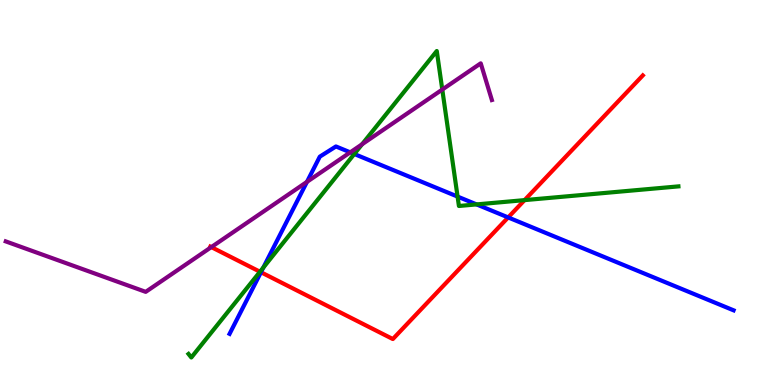[{'lines': ['blue', 'red'], 'intersections': [{'x': 3.37, 'y': 2.93}, {'x': 6.56, 'y': 4.35}]}, {'lines': ['green', 'red'], 'intersections': [{'x': 3.35, 'y': 2.94}, {'x': 6.77, 'y': 4.8}]}, {'lines': ['purple', 'red'], 'intersections': [{'x': 2.73, 'y': 3.58}]}, {'lines': ['blue', 'green'], 'intersections': [{'x': 3.4, 'y': 3.05}, {'x': 4.57, 'y': 6.0}, {'x': 5.9, 'y': 4.89}, {'x': 6.15, 'y': 4.69}]}, {'lines': ['blue', 'purple'], 'intersections': [{'x': 3.96, 'y': 5.28}, {'x': 4.52, 'y': 6.04}]}, {'lines': ['green', 'purple'], 'intersections': [{'x': 4.67, 'y': 6.25}, {'x': 5.71, 'y': 7.67}]}]